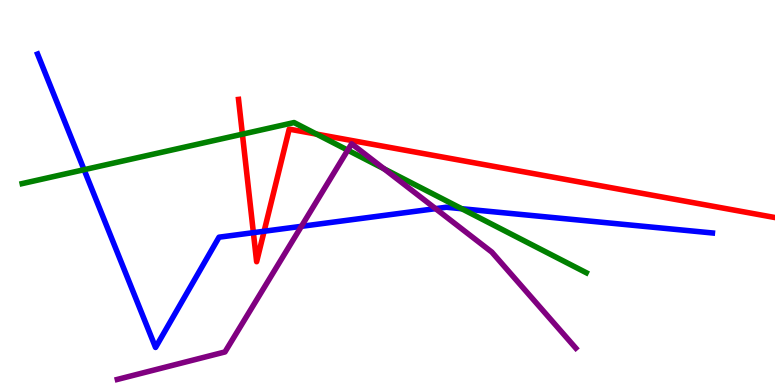[{'lines': ['blue', 'red'], 'intersections': [{'x': 3.27, 'y': 3.96}, {'x': 3.41, 'y': 3.99}]}, {'lines': ['green', 'red'], 'intersections': [{'x': 3.13, 'y': 6.52}, {'x': 4.08, 'y': 6.52}]}, {'lines': ['purple', 'red'], 'intersections': []}, {'lines': ['blue', 'green'], 'intersections': [{'x': 1.08, 'y': 5.59}, {'x': 5.96, 'y': 4.58}]}, {'lines': ['blue', 'purple'], 'intersections': [{'x': 3.89, 'y': 4.12}, {'x': 5.62, 'y': 4.58}]}, {'lines': ['green', 'purple'], 'intersections': [{'x': 4.49, 'y': 6.1}, {'x': 4.95, 'y': 5.62}]}]